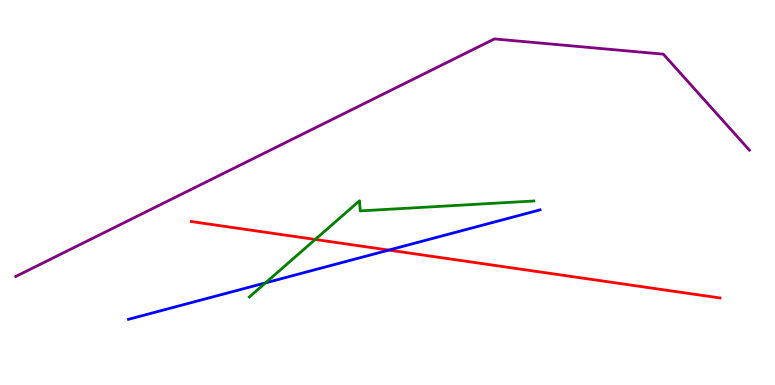[{'lines': ['blue', 'red'], 'intersections': [{'x': 5.02, 'y': 3.5}]}, {'lines': ['green', 'red'], 'intersections': [{'x': 4.07, 'y': 3.78}]}, {'lines': ['purple', 'red'], 'intersections': []}, {'lines': ['blue', 'green'], 'intersections': [{'x': 3.43, 'y': 2.65}]}, {'lines': ['blue', 'purple'], 'intersections': []}, {'lines': ['green', 'purple'], 'intersections': []}]